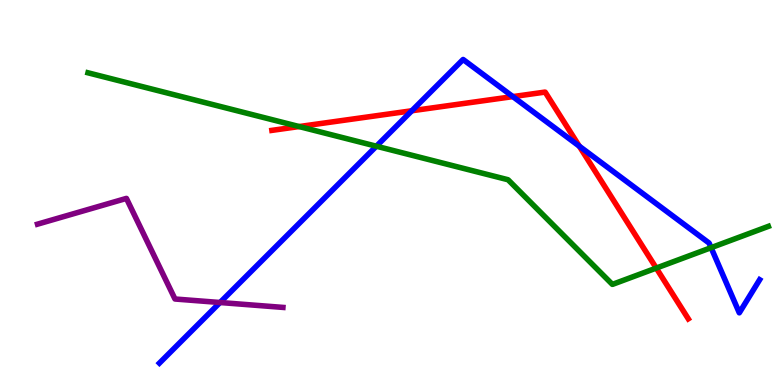[{'lines': ['blue', 'red'], 'intersections': [{'x': 5.31, 'y': 7.12}, {'x': 6.62, 'y': 7.49}, {'x': 7.47, 'y': 6.2}]}, {'lines': ['green', 'red'], 'intersections': [{'x': 3.86, 'y': 6.71}, {'x': 8.47, 'y': 3.04}]}, {'lines': ['purple', 'red'], 'intersections': []}, {'lines': ['blue', 'green'], 'intersections': [{'x': 4.86, 'y': 6.2}, {'x': 9.18, 'y': 3.57}]}, {'lines': ['blue', 'purple'], 'intersections': [{'x': 2.84, 'y': 2.14}]}, {'lines': ['green', 'purple'], 'intersections': []}]